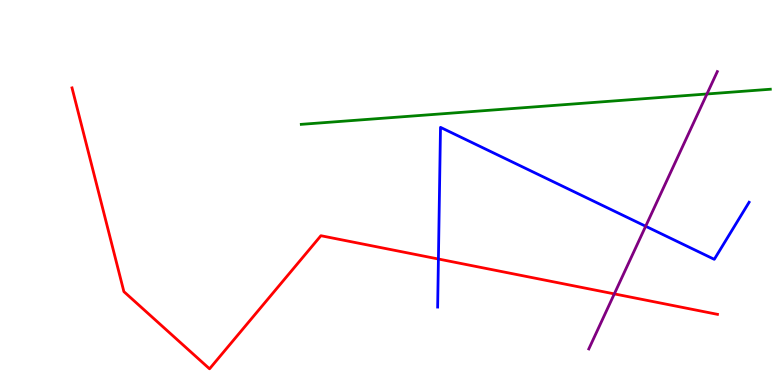[{'lines': ['blue', 'red'], 'intersections': [{'x': 5.66, 'y': 3.27}]}, {'lines': ['green', 'red'], 'intersections': []}, {'lines': ['purple', 'red'], 'intersections': [{'x': 7.93, 'y': 2.37}]}, {'lines': ['blue', 'green'], 'intersections': []}, {'lines': ['blue', 'purple'], 'intersections': [{'x': 8.33, 'y': 4.12}]}, {'lines': ['green', 'purple'], 'intersections': [{'x': 9.12, 'y': 7.56}]}]